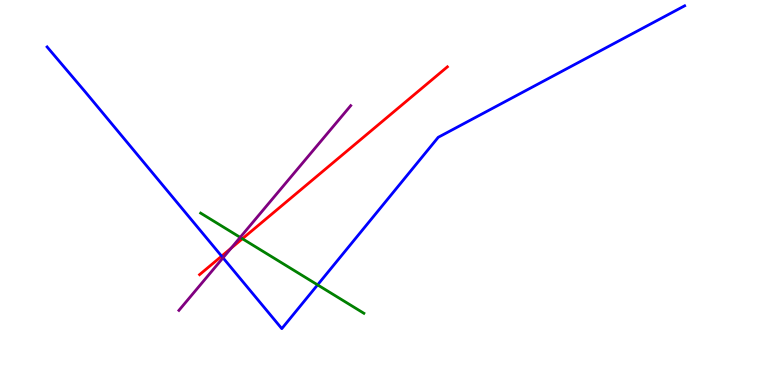[{'lines': ['blue', 'red'], 'intersections': [{'x': 2.86, 'y': 3.35}]}, {'lines': ['green', 'red'], 'intersections': [{'x': 3.13, 'y': 3.8}]}, {'lines': ['purple', 'red'], 'intersections': [{'x': 2.98, 'y': 3.55}]}, {'lines': ['blue', 'green'], 'intersections': [{'x': 4.1, 'y': 2.6}]}, {'lines': ['blue', 'purple'], 'intersections': [{'x': 2.88, 'y': 3.3}]}, {'lines': ['green', 'purple'], 'intersections': [{'x': 3.1, 'y': 3.83}]}]